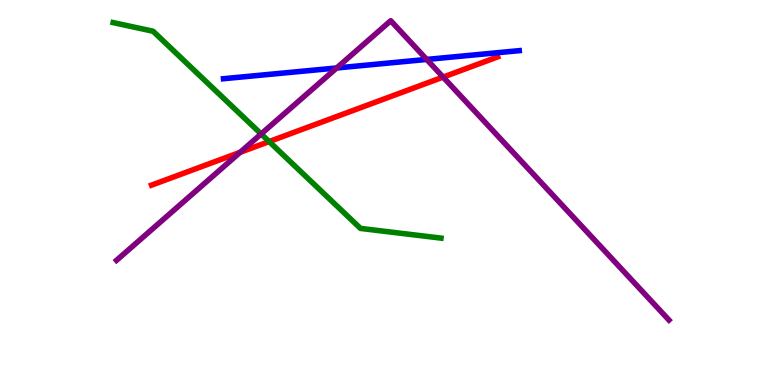[{'lines': ['blue', 'red'], 'intersections': []}, {'lines': ['green', 'red'], 'intersections': [{'x': 3.47, 'y': 6.32}]}, {'lines': ['purple', 'red'], 'intersections': [{'x': 3.1, 'y': 6.04}, {'x': 5.72, 'y': 8.0}]}, {'lines': ['blue', 'green'], 'intersections': []}, {'lines': ['blue', 'purple'], 'intersections': [{'x': 4.34, 'y': 8.23}, {'x': 5.51, 'y': 8.46}]}, {'lines': ['green', 'purple'], 'intersections': [{'x': 3.37, 'y': 6.52}]}]